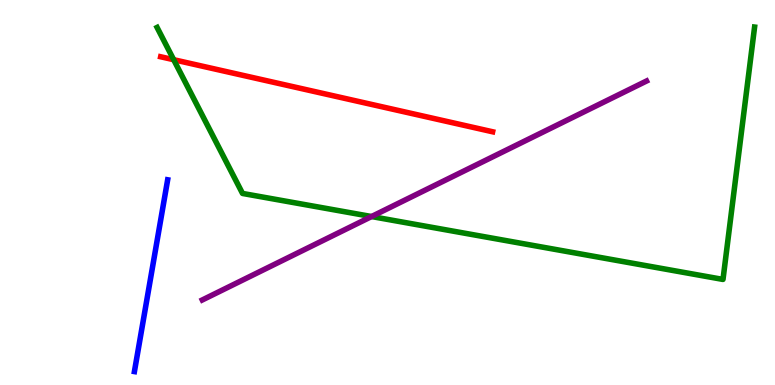[{'lines': ['blue', 'red'], 'intersections': []}, {'lines': ['green', 'red'], 'intersections': [{'x': 2.24, 'y': 8.45}]}, {'lines': ['purple', 'red'], 'intersections': []}, {'lines': ['blue', 'green'], 'intersections': []}, {'lines': ['blue', 'purple'], 'intersections': []}, {'lines': ['green', 'purple'], 'intersections': [{'x': 4.79, 'y': 4.38}]}]